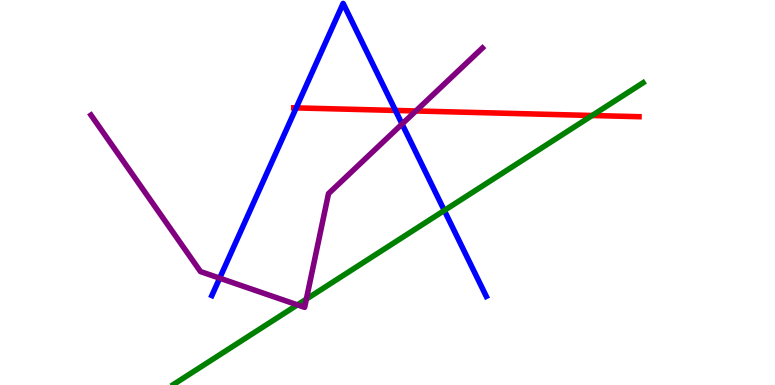[{'lines': ['blue', 'red'], 'intersections': [{'x': 3.82, 'y': 7.2}, {'x': 5.1, 'y': 7.13}]}, {'lines': ['green', 'red'], 'intersections': [{'x': 7.64, 'y': 7.0}]}, {'lines': ['purple', 'red'], 'intersections': [{'x': 5.37, 'y': 7.12}]}, {'lines': ['blue', 'green'], 'intersections': [{'x': 5.73, 'y': 4.53}]}, {'lines': ['blue', 'purple'], 'intersections': [{'x': 2.83, 'y': 2.78}, {'x': 5.19, 'y': 6.78}]}, {'lines': ['green', 'purple'], 'intersections': [{'x': 3.84, 'y': 2.08}, {'x': 3.95, 'y': 2.23}]}]